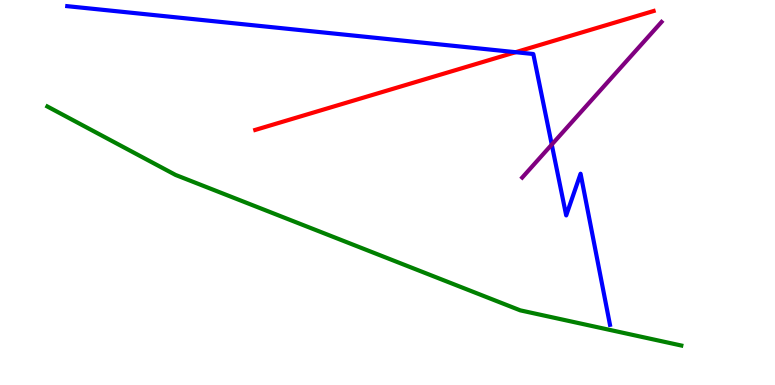[{'lines': ['blue', 'red'], 'intersections': [{'x': 6.65, 'y': 8.64}]}, {'lines': ['green', 'red'], 'intersections': []}, {'lines': ['purple', 'red'], 'intersections': []}, {'lines': ['blue', 'green'], 'intersections': []}, {'lines': ['blue', 'purple'], 'intersections': [{'x': 7.12, 'y': 6.24}]}, {'lines': ['green', 'purple'], 'intersections': []}]